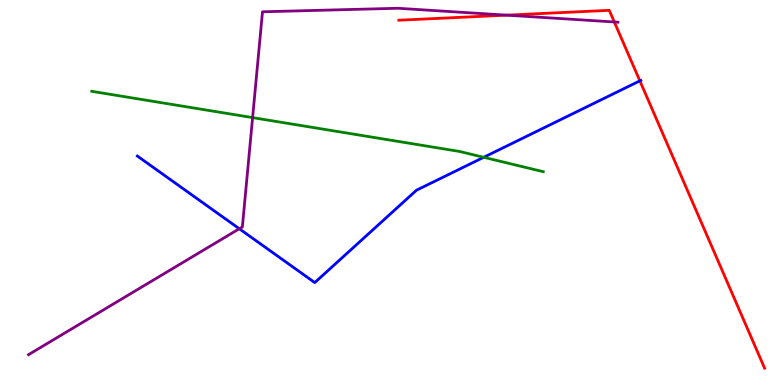[{'lines': ['blue', 'red'], 'intersections': [{'x': 8.26, 'y': 7.9}]}, {'lines': ['green', 'red'], 'intersections': []}, {'lines': ['purple', 'red'], 'intersections': [{'x': 6.54, 'y': 9.61}, {'x': 7.93, 'y': 9.43}]}, {'lines': ['blue', 'green'], 'intersections': [{'x': 6.24, 'y': 5.91}]}, {'lines': ['blue', 'purple'], 'intersections': [{'x': 3.09, 'y': 4.06}]}, {'lines': ['green', 'purple'], 'intersections': [{'x': 3.26, 'y': 6.95}]}]